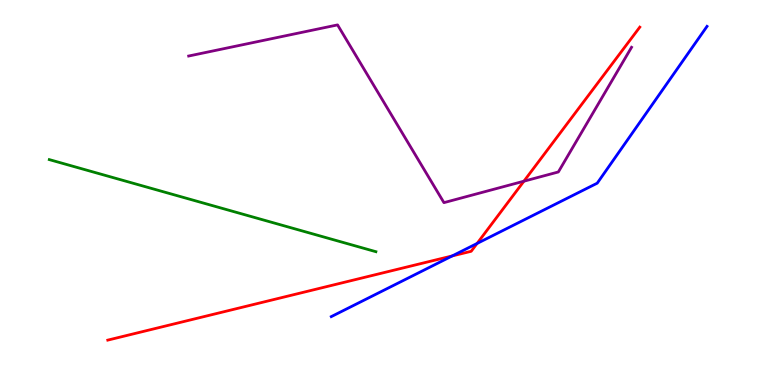[{'lines': ['blue', 'red'], 'intersections': [{'x': 5.84, 'y': 3.35}, {'x': 6.16, 'y': 3.68}]}, {'lines': ['green', 'red'], 'intersections': []}, {'lines': ['purple', 'red'], 'intersections': [{'x': 6.76, 'y': 5.29}]}, {'lines': ['blue', 'green'], 'intersections': []}, {'lines': ['blue', 'purple'], 'intersections': []}, {'lines': ['green', 'purple'], 'intersections': []}]